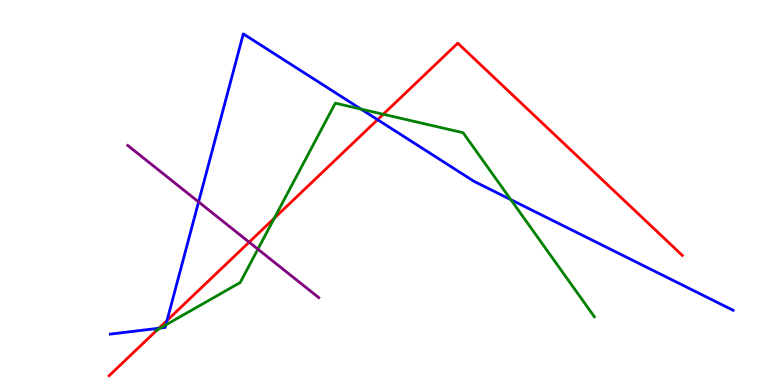[{'lines': ['blue', 'red'], 'intersections': [{'x': 2.05, 'y': 1.47}, {'x': 2.16, 'y': 1.68}, {'x': 4.87, 'y': 6.89}]}, {'lines': ['green', 'red'], 'intersections': [{'x': 2.03, 'y': 1.44}, {'x': 3.54, 'y': 4.33}, {'x': 4.95, 'y': 7.03}]}, {'lines': ['purple', 'red'], 'intersections': [{'x': 3.21, 'y': 3.71}]}, {'lines': ['blue', 'green'], 'intersections': [{'x': 2.07, 'y': 1.48}, {'x': 2.14, 'y': 1.56}, {'x': 4.66, 'y': 7.17}, {'x': 6.59, 'y': 4.81}]}, {'lines': ['blue', 'purple'], 'intersections': [{'x': 2.56, 'y': 4.76}]}, {'lines': ['green', 'purple'], 'intersections': [{'x': 3.33, 'y': 3.53}]}]